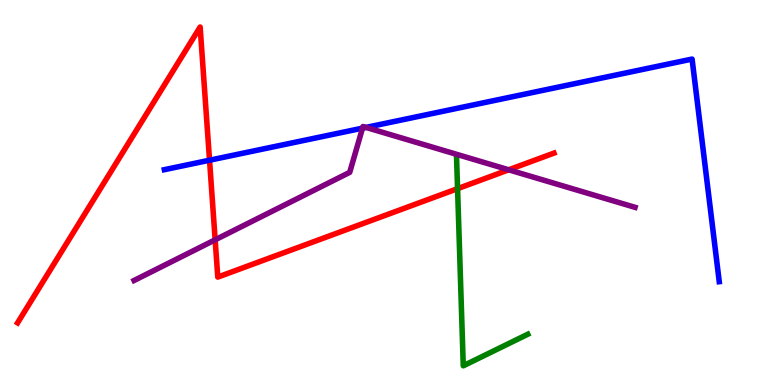[{'lines': ['blue', 'red'], 'intersections': [{'x': 2.7, 'y': 5.84}]}, {'lines': ['green', 'red'], 'intersections': [{'x': 5.9, 'y': 5.1}]}, {'lines': ['purple', 'red'], 'intersections': [{'x': 2.78, 'y': 3.77}, {'x': 6.56, 'y': 5.59}]}, {'lines': ['blue', 'green'], 'intersections': []}, {'lines': ['blue', 'purple'], 'intersections': [{'x': 4.68, 'y': 6.67}, {'x': 4.72, 'y': 6.69}]}, {'lines': ['green', 'purple'], 'intersections': []}]